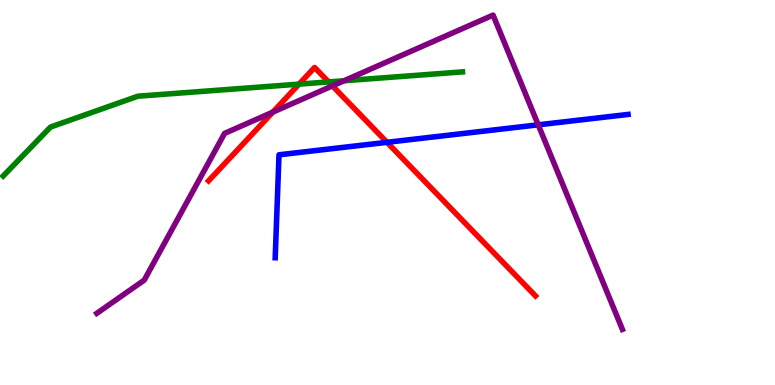[{'lines': ['blue', 'red'], 'intersections': [{'x': 4.99, 'y': 6.3}]}, {'lines': ['green', 'red'], 'intersections': [{'x': 3.86, 'y': 7.81}, {'x': 4.24, 'y': 7.87}]}, {'lines': ['purple', 'red'], 'intersections': [{'x': 3.52, 'y': 7.09}, {'x': 4.29, 'y': 7.77}]}, {'lines': ['blue', 'green'], 'intersections': []}, {'lines': ['blue', 'purple'], 'intersections': [{'x': 6.94, 'y': 6.76}]}, {'lines': ['green', 'purple'], 'intersections': [{'x': 4.44, 'y': 7.9}]}]